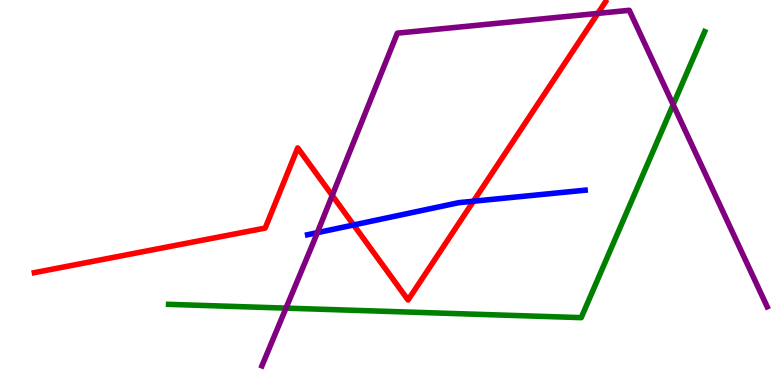[{'lines': ['blue', 'red'], 'intersections': [{'x': 4.56, 'y': 4.16}, {'x': 6.11, 'y': 4.77}]}, {'lines': ['green', 'red'], 'intersections': []}, {'lines': ['purple', 'red'], 'intersections': [{'x': 4.29, 'y': 4.92}, {'x': 7.71, 'y': 9.65}]}, {'lines': ['blue', 'green'], 'intersections': []}, {'lines': ['blue', 'purple'], 'intersections': [{'x': 4.09, 'y': 3.96}]}, {'lines': ['green', 'purple'], 'intersections': [{'x': 3.69, 'y': 2.0}, {'x': 8.69, 'y': 7.28}]}]